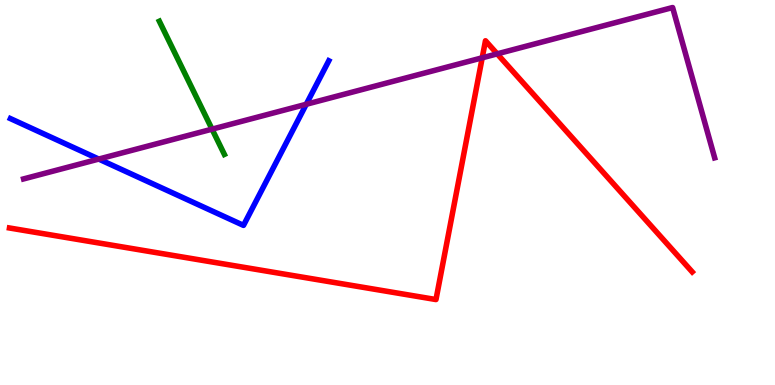[{'lines': ['blue', 'red'], 'intersections': []}, {'lines': ['green', 'red'], 'intersections': []}, {'lines': ['purple', 'red'], 'intersections': [{'x': 6.22, 'y': 8.5}, {'x': 6.42, 'y': 8.6}]}, {'lines': ['blue', 'green'], 'intersections': []}, {'lines': ['blue', 'purple'], 'intersections': [{'x': 1.27, 'y': 5.87}, {'x': 3.95, 'y': 7.29}]}, {'lines': ['green', 'purple'], 'intersections': [{'x': 2.74, 'y': 6.65}]}]